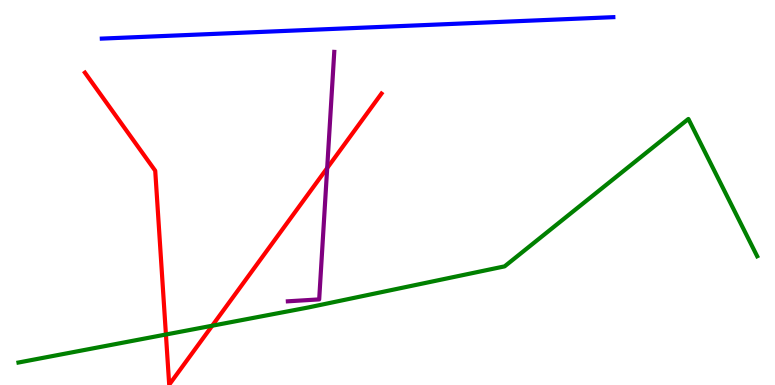[{'lines': ['blue', 'red'], 'intersections': []}, {'lines': ['green', 'red'], 'intersections': [{'x': 2.14, 'y': 1.31}, {'x': 2.74, 'y': 1.54}]}, {'lines': ['purple', 'red'], 'intersections': [{'x': 4.22, 'y': 5.63}]}, {'lines': ['blue', 'green'], 'intersections': []}, {'lines': ['blue', 'purple'], 'intersections': []}, {'lines': ['green', 'purple'], 'intersections': []}]